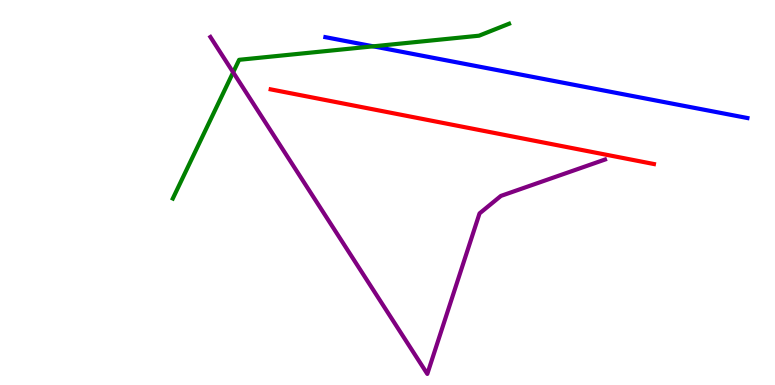[{'lines': ['blue', 'red'], 'intersections': []}, {'lines': ['green', 'red'], 'intersections': []}, {'lines': ['purple', 'red'], 'intersections': []}, {'lines': ['blue', 'green'], 'intersections': [{'x': 4.82, 'y': 8.8}]}, {'lines': ['blue', 'purple'], 'intersections': []}, {'lines': ['green', 'purple'], 'intersections': [{'x': 3.01, 'y': 8.12}]}]